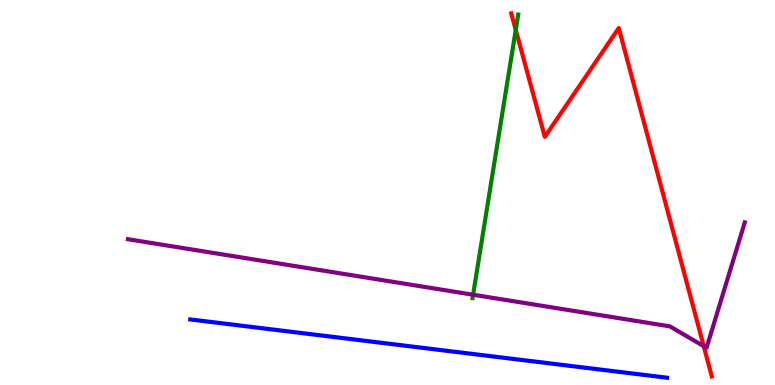[{'lines': ['blue', 'red'], 'intersections': []}, {'lines': ['green', 'red'], 'intersections': [{'x': 6.65, 'y': 9.22}]}, {'lines': ['purple', 'red'], 'intersections': [{'x': 9.08, 'y': 1.01}]}, {'lines': ['blue', 'green'], 'intersections': []}, {'lines': ['blue', 'purple'], 'intersections': []}, {'lines': ['green', 'purple'], 'intersections': [{'x': 6.1, 'y': 2.35}]}]